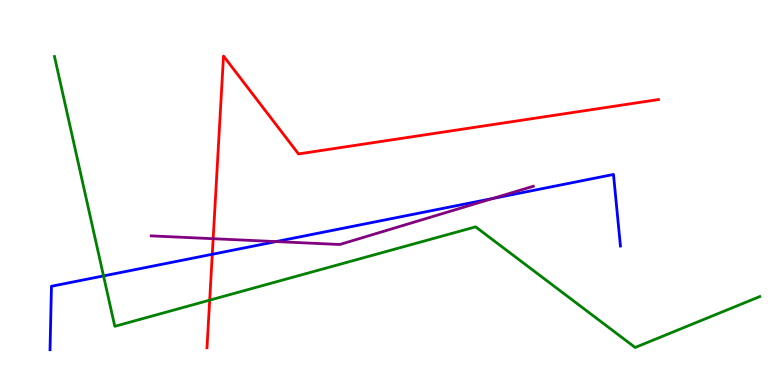[{'lines': ['blue', 'red'], 'intersections': [{'x': 2.74, 'y': 3.4}]}, {'lines': ['green', 'red'], 'intersections': [{'x': 2.71, 'y': 2.2}]}, {'lines': ['purple', 'red'], 'intersections': [{'x': 2.75, 'y': 3.8}]}, {'lines': ['blue', 'green'], 'intersections': [{'x': 1.34, 'y': 2.83}]}, {'lines': ['blue', 'purple'], 'intersections': [{'x': 3.56, 'y': 3.73}, {'x': 6.36, 'y': 4.84}]}, {'lines': ['green', 'purple'], 'intersections': []}]